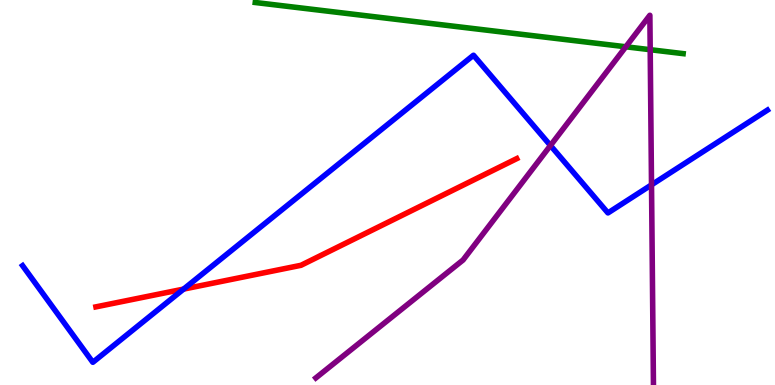[{'lines': ['blue', 'red'], 'intersections': [{'x': 2.37, 'y': 2.49}]}, {'lines': ['green', 'red'], 'intersections': []}, {'lines': ['purple', 'red'], 'intersections': []}, {'lines': ['blue', 'green'], 'intersections': []}, {'lines': ['blue', 'purple'], 'intersections': [{'x': 7.1, 'y': 6.22}, {'x': 8.41, 'y': 5.2}]}, {'lines': ['green', 'purple'], 'intersections': [{'x': 8.08, 'y': 8.78}, {'x': 8.39, 'y': 8.71}]}]